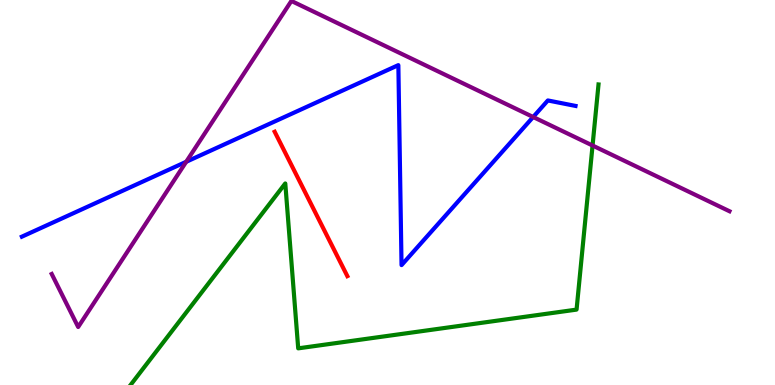[{'lines': ['blue', 'red'], 'intersections': []}, {'lines': ['green', 'red'], 'intersections': []}, {'lines': ['purple', 'red'], 'intersections': []}, {'lines': ['blue', 'green'], 'intersections': []}, {'lines': ['blue', 'purple'], 'intersections': [{'x': 2.4, 'y': 5.8}, {'x': 6.88, 'y': 6.96}]}, {'lines': ['green', 'purple'], 'intersections': [{'x': 7.65, 'y': 6.22}]}]